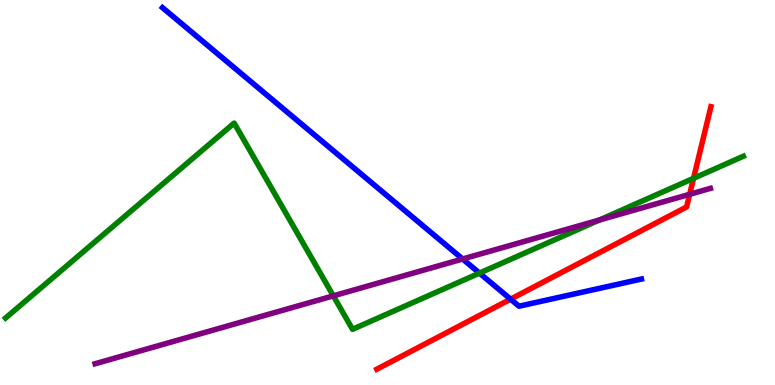[{'lines': ['blue', 'red'], 'intersections': [{'x': 6.59, 'y': 2.23}]}, {'lines': ['green', 'red'], 'intersections': [{'x': 8.95, 'y': 5.37}]}, {'lines': ['purple', 'red'], 'intersections': [{'x': 8.9, 'y': 4.95}]}, {'lines': ['blue', 'green'], 'intersections': [{'x': 6.19, 'y': 2.91}]}, {'lines': ['blue', 'purple'], 'intersections': [{'x': 5.97, 'y': 3.27}]}, {'lines': ['green', 'purple'], 'intersections': [{'x': 4.3, 'y': 2.32}, {'x': 7.73, 'y': 4.28}]}]